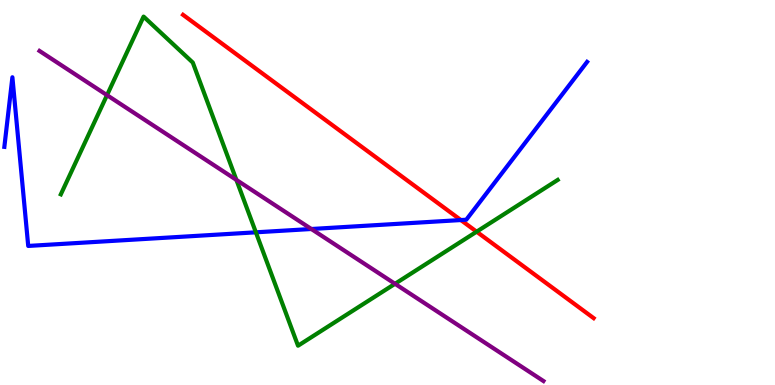[{'lines': ['blue', 'red'], 'intersections': [{'x': 5.95, 'y': 4.28}]}, {'lines': ['green', 'red'], 'intersections': [{'x': 6.15, 'y': 3.98}]}, {'lines': ['purple', 'red'], 'intersections': []}, {'lines': ['blue', 'green'], 'intersections': [{'x': 3.3, 'y': 3.97}]}, {'lines': ['blue', 'purple'], 'intersections': [{'x': 4.02, 'y': 4.05}]}, {'lines': ['green', 'purple'], 'intersections': [{'x': 1.38, 'y': 7.53}, {'x': 3.05, 'y': 5.33}, {'x': 5.1, 'y': 2.63}]}]